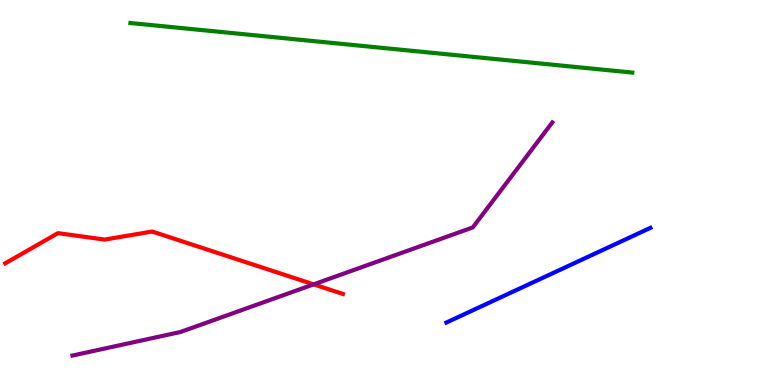[{'lines': ['blue', 'red'], 'intersections': []}, {'lines': ['green', 'red'], 'intersections': []}, {'lines': ['purple', 'red'], 'intersections': [{'x': 4.05, 'y': 2.61}]}, {'lines': ['blue', 'green'], 'intersections': []}, {'lines': ['blue', 'purple'], 'intersections': []}, {'lines': ['green', 'purple'], 'intersections': []}]